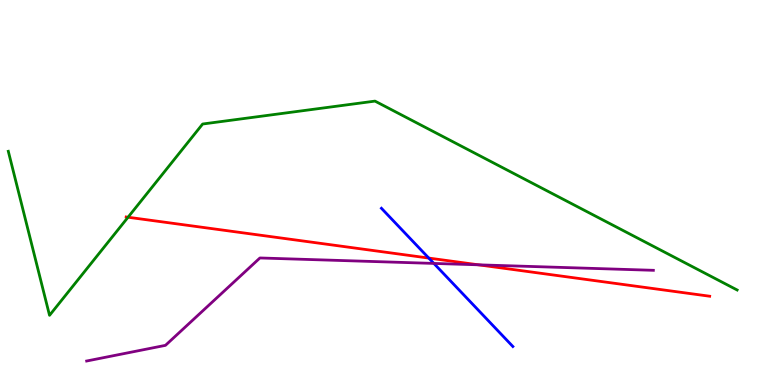[{'lines': ['blue', 'red'], 'intersections': [{'x': 5.53, 'y': 3.3}]}, {'lines': ['green', 'red'], 'intersections': [{'x': 1.65, 'y': 4.36}]}, {'lines': ['purple', 'red'], 'intersections': [{'x': 6.17, 'y': 3.12}]}, {'lines': ['blue', 'green'], 'intersections': []}, {'lines': ['blue', 'purple'], 'intersections': [{'x': 5.6, 'y': 3.16}]}, {'lines': ['green', 'purple'], 'intersections': []}]